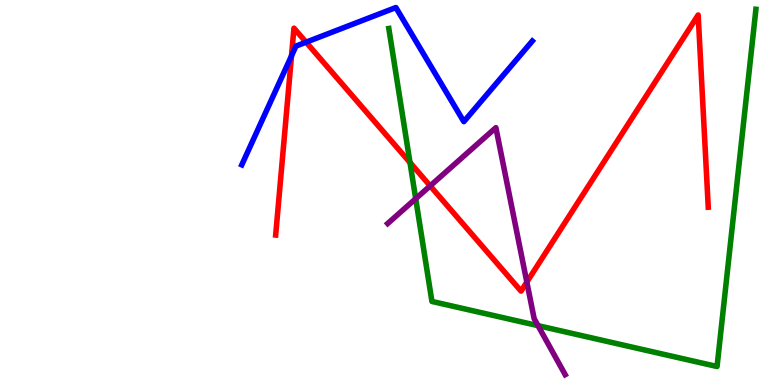[{'lines': ['blue', 'red'], 'intersections': [{'x': 3.76, 'y': 8.55}, {'x': 3.95, 'y': 8.9}]}, {'lines': ['green', 'red'], 'intersections': [{'x': 5.29, 'y': 5.78}]}, {'lines': ['purple', 'red'], 'intersections': [{'x': 5.55, 'y': 5.17}, {'x': 6.8, 'y': 2.67}]}, {'lines': ['blue', 'green'], 'intersections': []}, {'lines': ['blue', 'purple'], 'intersections': []}, {'lines': ['green', 'purple'], 'intersections': [{'x': 5.36, 'y': 4.84}, {'x': 6.94, 'y': 1.54}]}]